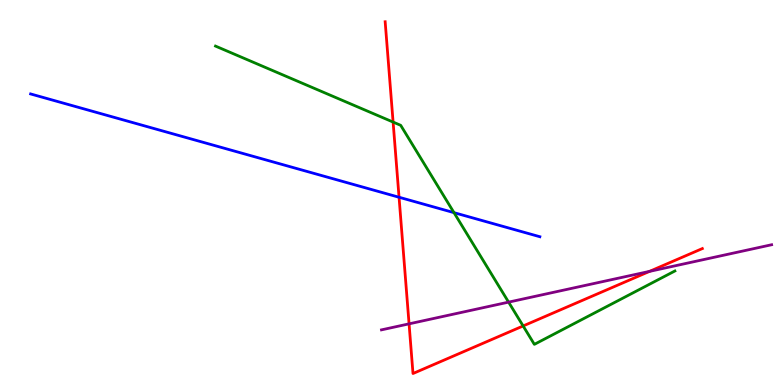[{'lines': ['blue', 'red'], 'intersections': [{'x': 5.15, 'y': 4.88}]}, {'lines': ['green', 'red'], 'intersections': [{'x': 5.07, 'y': 6.83}, {'x': 6.75, 'y': 1.53}]}, {'lines': ['purple', 'red'], 'intersections': [{'x': 5.28, 'y': 1.59}, {'x': 8.38, 'y': 2.95}]}, {'lines': ['blue', 'green'], 'intersections': [{'x': 5.86, 'y': 4.48}]}, {'lines': ['blue', 'purple'], 'intersections': []}, {'lines': ['green', 'purple'], 'intersections': [{'x': 6.56, 'y': 2.15}]}]